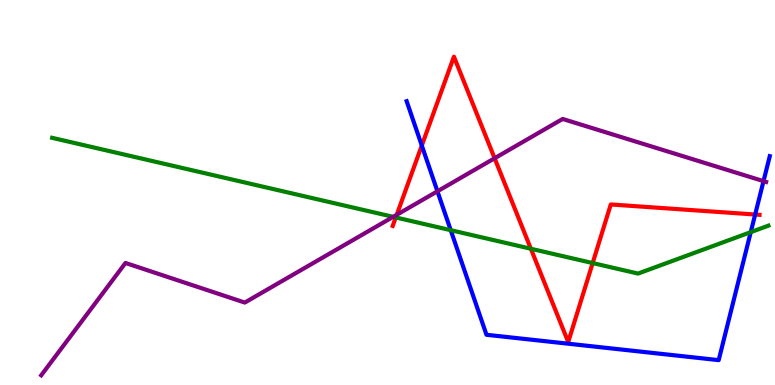[{'lines': ['blue', 'red'], 'intersections': [{'x': 5.44, 'y': 6.22}, {'x': 9.74, 'y': 4.43}]}, {'lines': ['green', 'red'], 'intersections': [{'x': 5.11, 'y': 4.35}, {'x': 6.85, 'y': 3.54}, {'x': 7.65, 'y': 3.17}]}, {'lines': ['purple', 'red'], 'intersections': [{'x': 5.12, 'y': 4.42}, {'x': 6.38, 'y': 5.89}]}, {'lines': ['blue', 'green'], 'intersections': [{'x': 5.82, 'y': 4.02}, {'x': 9.69, 'y': 3.97}]}, {'lines': ['blue', 'purple'], 'intersections': [{'x': 5.64, 'y': 5.03}, {'x': 9.85, 'y': 5.3}]}, {'lines': ['green', 'purple'], 'intersections': [{'x': 5.07, 'y': 4.37}]}]